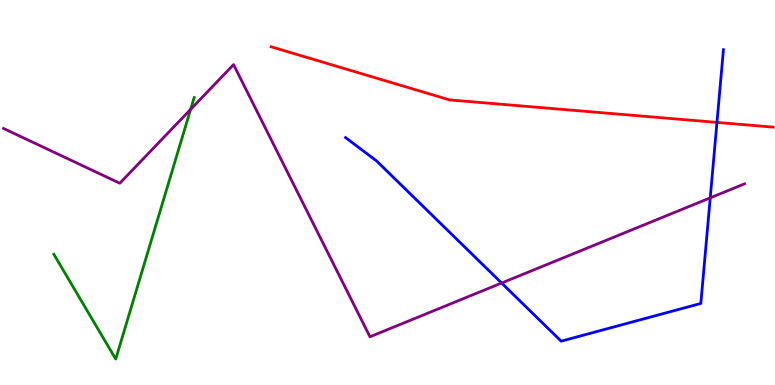[{'lines': ['blue', 'red'], 'intersections': [{'x': 9.25, 'y': 6.82}]}, {'lines': ['green', 'red'], 'intersections': []}, {'lines': ['purple', 'red'], 'intersections': []}, {'lines': ['blue', 'green'], 'intersections': []}, {'lines': ['blue', 'purple'], 'intersections': [{'x': 6.47, 'y': 2.65}, {'x': 9.16, 'y': 4.86}]}, {'lines': ['green', 'purple'], 'intersections': [{'x': 2.46, 'y': 7.16}]}]